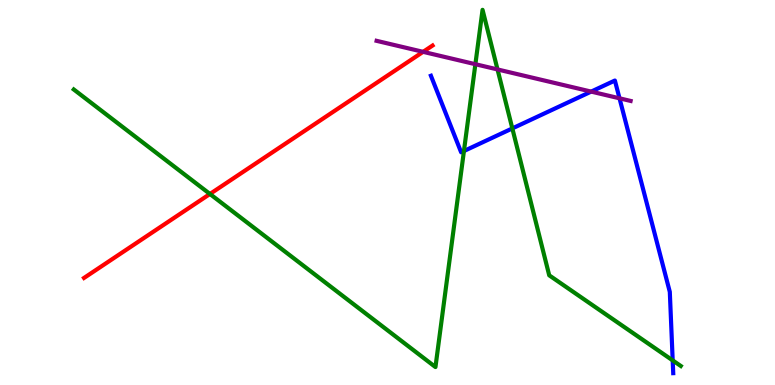[{'lines': ['blue', 'red'], 'intersections': []}, {'lines': ['green', 'red'], 'intersections': [{'x': 2.71, 'y': 4.96}]}, {'lines': ['purple', 'red'], 'intersections': [{'x': 5.46, 'y': 8.65}]}, {'lines': ['blue', 'green'], 'intersections': [{'x': 5.99, 'y': 6.08}, {'x': 6.61, 'y': 6.66}, {'x': 8.68, 'y': 0.639}]}, {'lines': ['blue', 'purple'], 'intersections': [{'x': 7.63, 'y': 7.62}, {'x': 7.99, 'y': 7.45}]}, {'lines': ['green', 'purple'], 'intersections': [{'x': 6.13, 'y': 8.33}, {'x': 6.42, 'y': 8.2}]}]